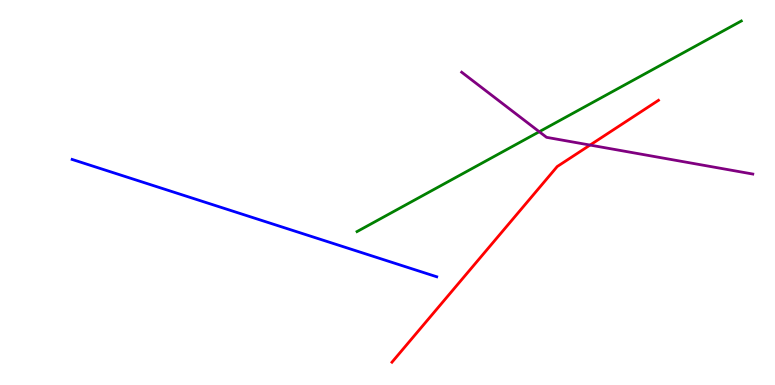[{'lines': ['blue', 'red'], 'intersections': []}, {'lines': ['green', 'red'], 'intersections': []}, {'lines': ['purple', 'red'], 'intersections': [{'x': 7.61, 'y': 6.23}]}, {'lines': ['blue', 'green'], 'intersections': []}, {'lines': ['blue', 'purple'], 'intersections': []}, {'lines': ['green', 'purple'], 'intersections': [{'x': 6.96, 'y': 6.58}]}]